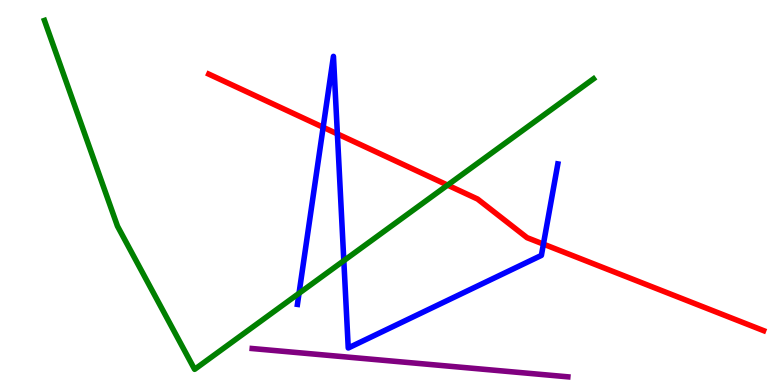[{'lines': ['blue', 'red'], 'intersections': [{'x': 4.17, 'y': 6.69}, {'x': 4.35, 'y': 6.52}, {'x': 7.01, 'y': 3.66}]}, {'lines': ['green', 'red'], 'intersections': [{'x': 5.78, 'y': 5.19}]}, {'lines': ['purple', 'red'], 'intersections': []}, {'lines': ['blue', 'green'], 'intersections': [{'x': 3.86, 'y': 2.38}, {'x': 4.44, 'y': 3.23}]}, {'lines': ['blue', 'purple'], 'intersections': []}, {'lines': ['green', 'purple'], 'intersections': []}]